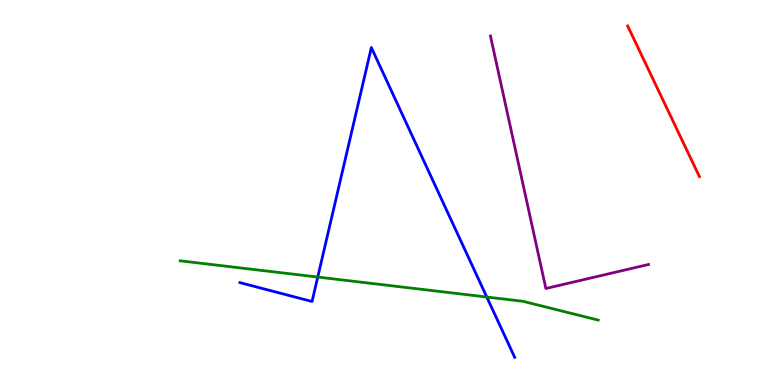[{'lines': ['blue', 'red'], 'intersections': []}, {'lines': ['green', 'red'], 'intersections': []}, {'lines': ['purple', 'red'], 'intersections': []}, {'lines': ['blue', 'green'], 'intersections': [{'x': 4.1, 'y': 2.8}, {'x': 6.28, 'y': 2.28}]}, {'lines': ['blue', 'purple'], 'intersections': []}, {'lines': ['green', 'purple'], 'intersections': []}]